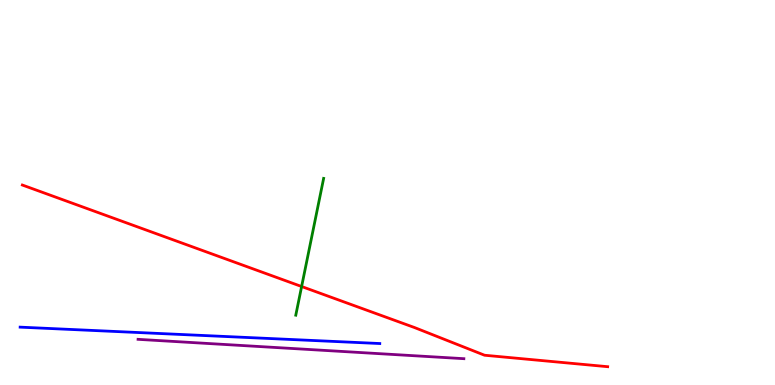[{'lines': ['blue', 'red'], 'intersections': []}, {'lines': ['green', 'red'], 'intersections': [{'x': 3.89, 'y': 2.56}]}, {'lines': ['purple', 'red'], 'intersections': []}, {'lines': ['blue', 'green'], 'intersections': []}, {'lines': ['blue', 'purple'], 'intersections': []}, {'lines': ['green', 'purple'], 'intersections': []}]